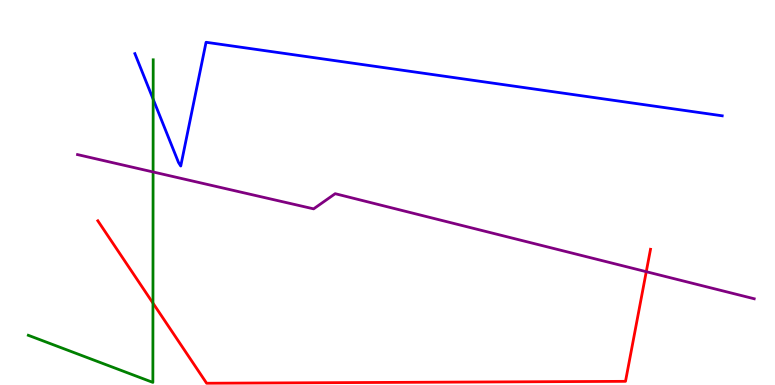[{'lines': ['blue', 'red'], 'intersections': []}, {'lines': ['green', 'red'], 'intersections': [{'x': 1.97, 'y': 2.13}]}, {'lines': ['purple', 'red'], 'intersections': [{'x': 8.34, 'y': 2.94}]}, {'lines': ['blue', 'green'], 'intersections': [{'x': 1.98, 'y': 7.42}]}, {'lines': ['blue', 'purple'], 'intersections': []}, {'lines': ['green', 'purple'], 'intersections': [{'x': 1.98, 'y': 5.53}]}]